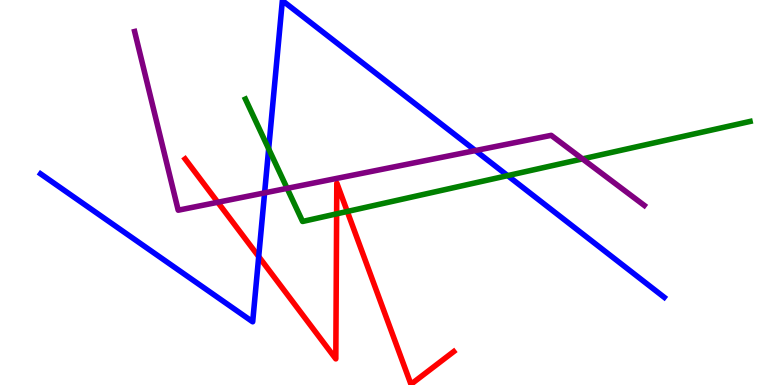[{'lines': ['blue', 'red'], 'intersections': [{'x': 3.34, 'y': 3.34}]}, {'lines': ['green', 'red'], 'intersections': [{'x': 4.34, 'y': 4.45}, {'x': 4.48, 'y': 4.51}]}, {'lines': ['purple', 'red'], 'intersections': [{'x': 2.81, 'y': 4.75}]}, {'lines': ['blue', 'green'], 'intersections': [{'x': 3.47, 'y': 6.13}, {'x': 6.55, 'y': 5.44}]}, {'lines': ['blue', 'purple'], 'intersections': [{'x': 3.41, 'y': 4.99}, {'x': 6.13, 'y': 6.09}]}, {'lines': ['green', 'purple'], 'intersections': [{'x': 3.7, 'y': 5.11}, {'x': 7.52, 'y': 5.87}]}]